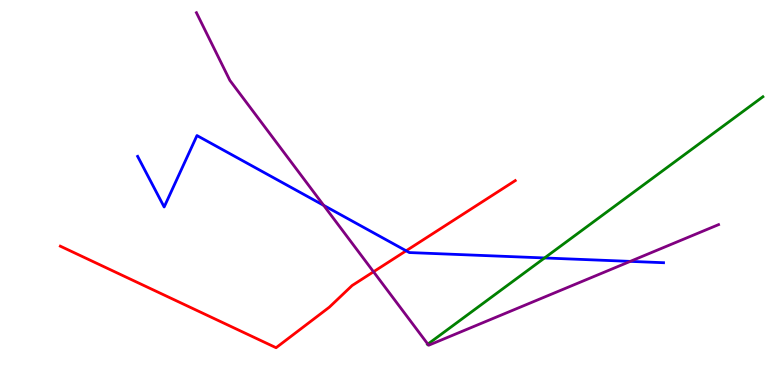[{'lines': ['blue', 'red'], 'intersections': [{'x': 5.24, 'y': 3.49}]}, {'lines': ['green', 'red'], 'intersections': []}, {'lines': ['purple', 'red'], 'intersections': [{'x': 4.82, 'y': 2.94}]}, {'lines': ['blue', 'green'], 'intersections': [{'x': 7.03, 'y': 3.3}]}, {'lines': ['blue', 'purple'], 'intersections': [{'x': 4.18, 'y': 4.67}, {'x': 8.13, 'y': 3.21}]}, {'lines': ['green', 'purple'], 'intersections': [{'x': 5.52, 'y': 1.06}]}]